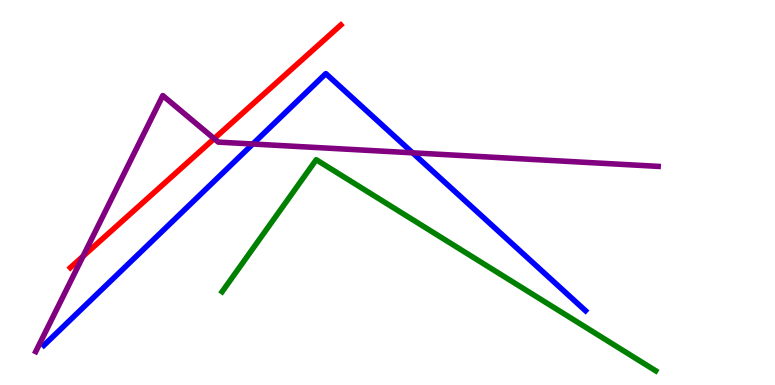[{'lines': ['blue', 'red'], 'intersections': []}, {'lines': ['green', 'red'], 'intersections': []}, {'lines': ['purple', 'red'], 'intersections': [{'x': 1.07, 'y': 3.34}, {'x': 2.76, 'y': 6.4}]}, {'lines': ['blue', 'green'], 'intersections': []}, {'lines': ['blue', 'purple'], 'intersections': [{'x': 3.26, 'y': 6.26}, {'x': 5.32, 'y': 6.03}]}, {'lines': ['green', 'purple'], 'intersections': []}]